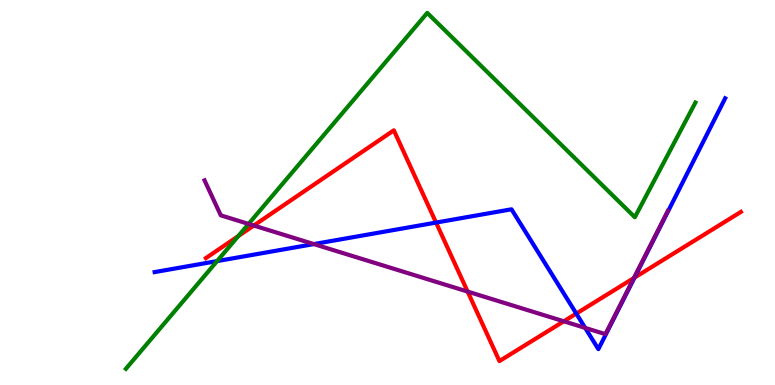[{'lines': ['blue', 'red'], 'intersections': [{'x': 5.63, 'y': 4.22}, {'x': 7.44, 'y': 1.85}, {'x': 8.19, 'y': 2.79}]}, {'lines': ['green', 'red'], 'intersections': [{'x': 3.07, 'y': 3.87}]}, {'lines': ['purple', 'red'], 'intersections': [{'x': 3.27, 'y': 4.14}, {'x': 6.03, 'y': 2.43}, {'x': 7.28, 'y': 1.65}, {'x': 8.18, 'y': 2.78}]}, {'lines': ['blue', 'green'], 'intersections': [{'x': 2.8, 'y': 3.22}]}, {'lines': ['blue', 'purple'], 'intersections': [{'x': 4.05, 'y': 3.66}, {'x': 7.55, 'y': 1.48}]}, {'lines': ['green', 'purple'], 'intersections': [{'x': 3.21, 'y': 4.18}]}]